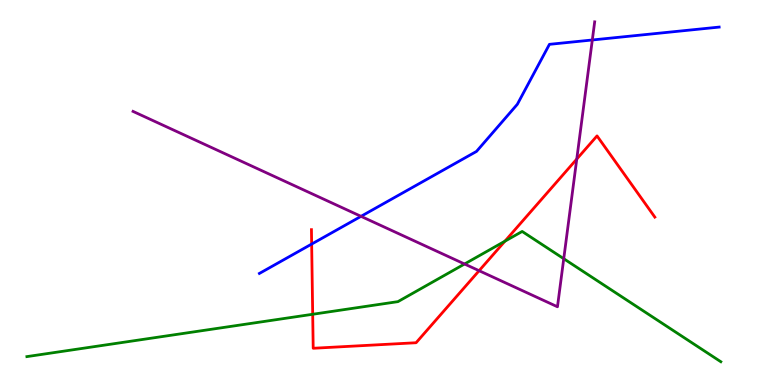[{'lines': ['blue', 'red'], 'intersections': [{'x': 4.02, 'y': 3.66}]}, {'lines': ['green', 'red'], 'intersections': [{'x': 4.03, 'y': 1.84}, {'x': 6.52, 'y': 3.74}]}, {'lines': ['purple', 'red'], 'intersections': [{'x': 6.18, 'y': 2.97}, {'x': 7.44, 'y': 5.87}]}, {'lines': ['blue', 'green'], 'intersections': []}, {'lines': ['blue', 'purple'], 'intersections': [{'x': 4.66, 'y': 4.38}, {'x': 7.64, 'y': 8.96}]}, {'lines': ['green', 'purple'], 'intersections': [{'x': 5.99, 'y': 3.14}, {'x': 7.27, 'y': 3.28}]}]